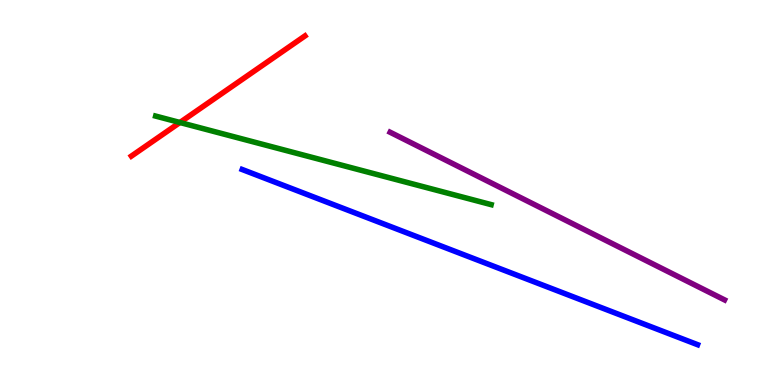[{'lines': ['blue', 'red'], 'intersections': []}, {'lines': ['green', 'red'], 'intersections': [{'x': 2.32, 'y': 6.82}]}, {'lines': ['purple', 'red'], 'intersections': []}, {'lines': ['blue', 'green'], 'intersections': []}, {'lines': ['blue', 'purple'], 'intersections': []}, {'lines': ['green', 'purple'], 'intersections': []}]